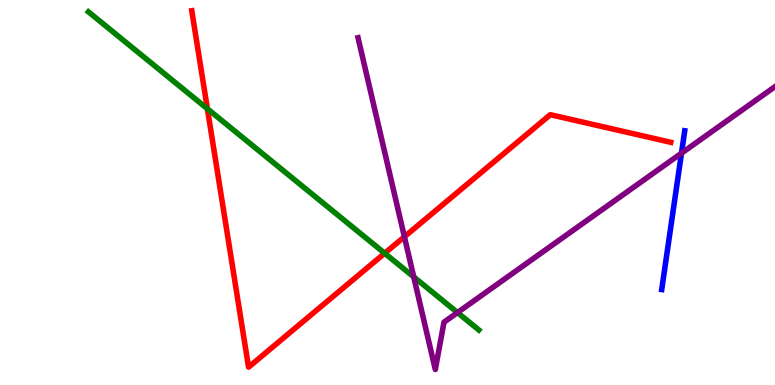[{'lines': ['blue', 'red'], 'intersections': []}, {'lines': ['green', 'red'], 'intersections': [{'x': 2.68, 'y': 7.17}, {'x': 4.96, 'y': 3.42}]}, {'lines': ['purple', 'red'], 'intersections': [{'x': 5.22, 'y': 3.85}]}, {'lines': ['blue', 'green'], 'intersections': []}, {'lines': ['blue', 'purple'], 'intersections': [{'x': 8.79, 'y': 6.02}]}, {'lines': ['green', 'purple'], 'intersections': [{'x': 5.34, 'y': 2.81}, {'x': 5.9, 'y': 1.88}]}]